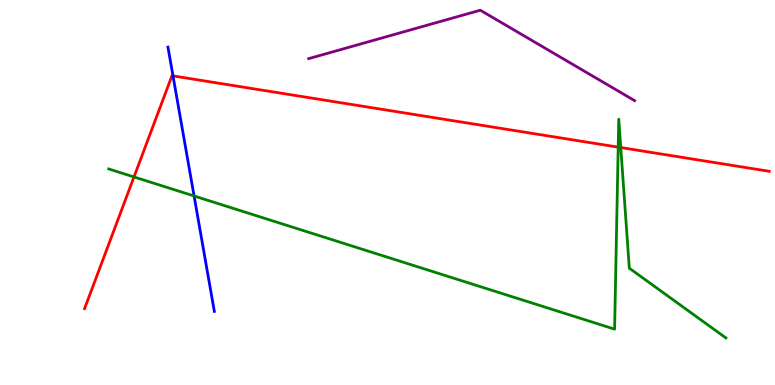[{'lines': ['blue', 'red'], 'intersections': [{'x': 2.23, 'y': 8.03}]}, {'lines': ['green', 'red'], 'intersections': [{'x': 1.73, 'y': 5.4}, {'x': 7.98, 'y': 6.18}, {'x': 8.01, 'y': 6.17}]}, {'lines': ['purple', 'red'], 'intersections': []}, {'lines': ['blue', 'green'], 'intersections': [{'x': 2.5, 'y': 4.91}]}, {'lines': ['blue', 'purple'], 'intersections': []}, {'lines': ['green', 'purple'], 'intersections': []}]